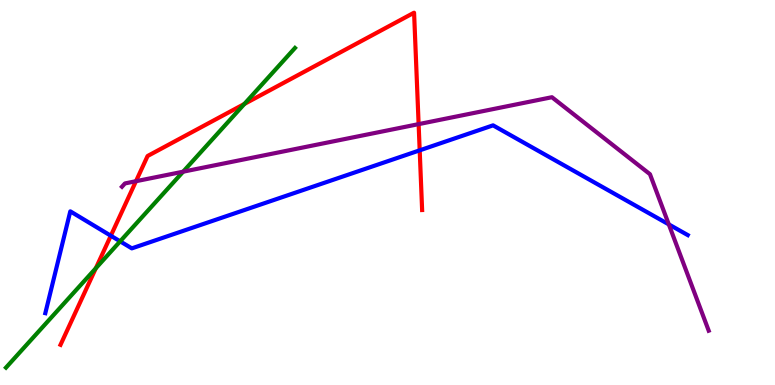[{'lines': ['blue', 'red'], 'intersections': [{'x': 1.43, 'y': 3.88}, {'x': 5.42, 'y': 6.1}]}, {'lines': ['green', 'red'], 'intersections': [{'x': 1.24, 'y': 3.03}, {'x': 3.15, 'y': 7.3}]}, {'lines': ['purple', 'red'], 'intersections': [{'x': 1.75, 'y': 5.29}, {'x': 5.4, 'y': 6.78}]}, {'lines': ['blue', 'green'], 'intersections': [{'x': 1.55, 'y': 3.73}]}, {'lines': ['blue', 'purple'], 'intersections': [{'x': 8.63, 'y': 4.17}]}, {'lines': ['green', 'purple'], 'intersections': [{'x': 2.36, 'y': 5.54}]}]